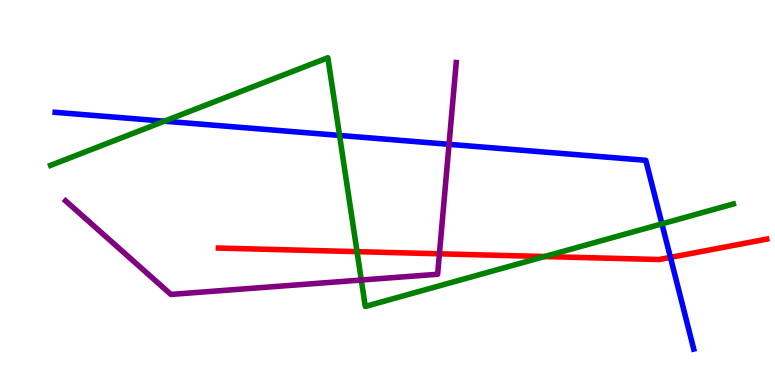[{'lines': ['blue', 'red'], 'intersections': [{'x': 8.65, 'y': 3.31}]}, {'lines': ['green', 'red'], 'intersections': [{'x': 4.61, 'y': 3.46}, {'x': 7.03, 'y': 3.34}]}, {'lines': ['purple', 'red'], 'intersections': [{'x': 5.67, 'y': 3.41}]}, {'lines': ['blue', 'green'], 'intersections': [{'x': 2.12, 'y': 6.85}, {'x': 4.38, 'y': 6.48}, {'x': 8.54, 'y': 4.19}]}, {'lines': ['blue', 'purple'], 'intersections': [{'x': 5.79, 'y': 6.25}]}, {'lines': ['green', 'purple'], 'intersections': [{'x': 4.66, 'y': 2.73}]}]